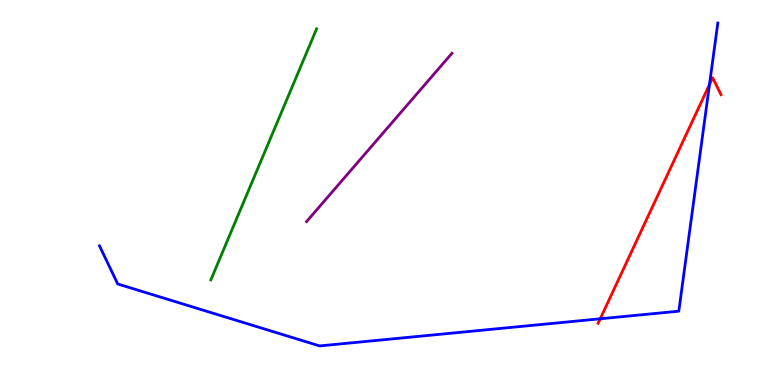[{'lines': ['blue', 'red'], 'intersections': [{'x': 7.74, 'y': 1.72}, {'x': 9.15, 'y': 7.8}]}, {'lines': ['green', 'red'], 'intersections': []}, {'lines': ['purple', 'red'], 'intersections': []}, {'lines': ['blue', 'green'], 'intersections': []}, {'lines': ['blue', 'purple'], 'intersections': []}, {'lines': ['green', 'purple'], 'intersections': []}]